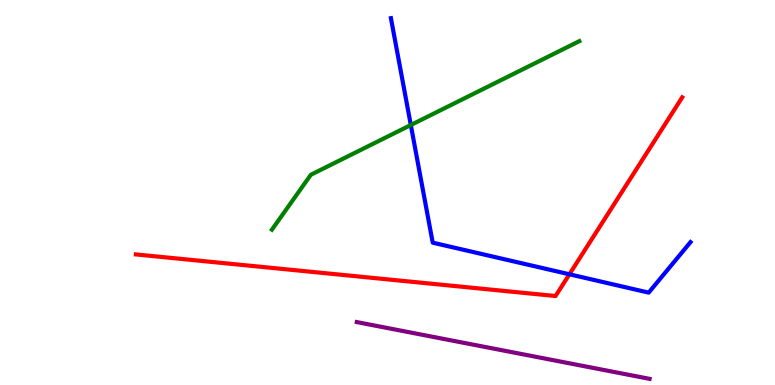[{'lines': ['blue', 'red'], 'intersections': [{'x': 7.35, 'y': 2.88}]}, {'lines': ['green', 'red'], 'intersections': []}, {'lines': ['purple', 'red'], 'intersections': []}, {'lines': ['blue', 'green'], 'intersections': [{'x': 5.3, 'y': 6.75}]}, {'lines': ['blue', 'purple'], 'intersections': []}, {'lines': ['green', 'purple'], 'intersections': []}]